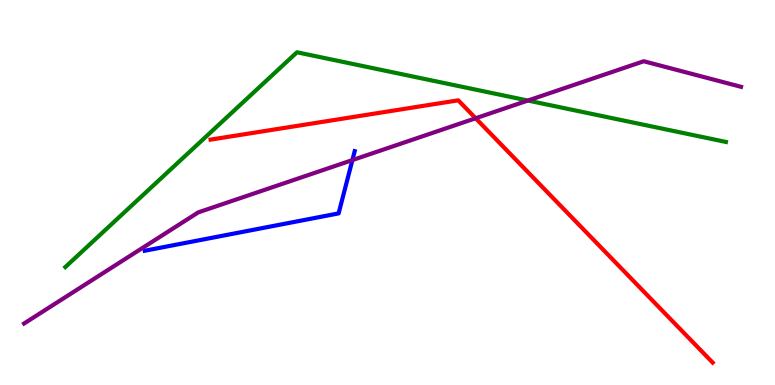[{'lines': ['blue', 'red'], 'intersections': []}, {'lines': ['green', 'red'], 'intersections': []}, {'lines': ['purple', 'red'], 'intersections': [{'x': 6.14, 'y': 6.93}]}, {'lines': ['blue', 'green'], 'intersections': []}, {'lines': ['blue', 'purple'], 'intersections': [{'x': 4.55, 'y': 5.84}]}, {'lines': ['green', 'purple'], 'intersections': [{'x': 6.81, 'y': 7.39}]}]